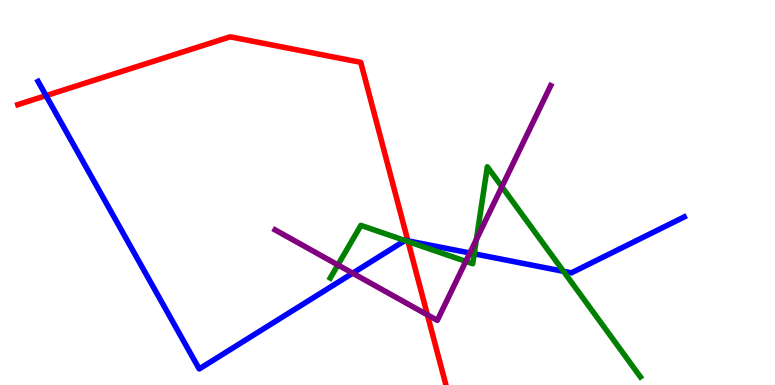[{'lines': ['blue', 'red'], 'intersections': [{'x': 0.594, 'y': 7.52}, {'x': 5.26, 'y': 3.74}]}, {'lines': ['green', 'red'], 'intersections': [{'x': 5.27, 'y': 3.73}]}, {'lines': ['purple', 'red'], 'intersections': [{'x': 5.52, 'y': 1.82}]}, {'lines': ['blue', 'green'], 'intersections': [{'x': 5.23, 'y': 3.75}, {'x': 6.12, 'y': 3.41}, {'x': 7.27, 'y': 2.95}]}, {'lines': ['blue', 'purple'], 'intersections': [{'x': 4.55, 'y': 2.9}, {'x': 6.06, 'y': 3.43}]}, {'lines': ['green', 'purple'], 'intersections': [{'x': 4.36, 'y': 3.12}, {'x': 6.01, 'y': 3.21}, {'x': 6.15, 'y': 3.78}, {'x': 6.48, 'y': 5.15}]}]